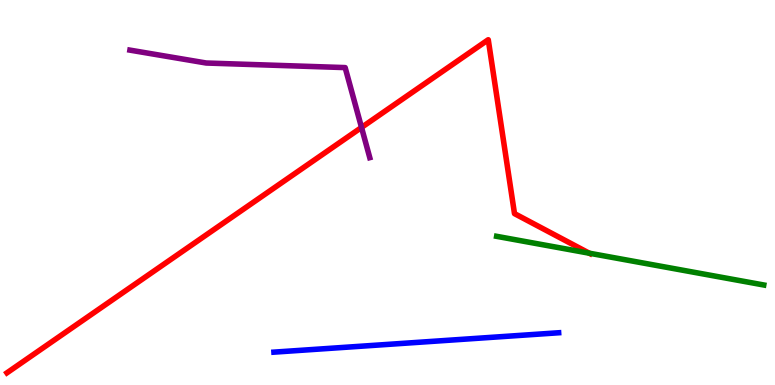[{'lines': ['blue', 'red'], 'intersections': []}, {'lines': ['green', 'red'], 'intersections': [{'x': 7.6, 'y': 3.42}]}, {'lines': ['purple', 'red'], 'intersections': [{'x': 4.66, 'y': 6.69}]}, {'lines': ['blue', 'green'], 'intersections': []}, {'lines': ['blue', 'purple'], 'intersections': []}, {'lines': ['green', 'purple'], 'intersections': []}]